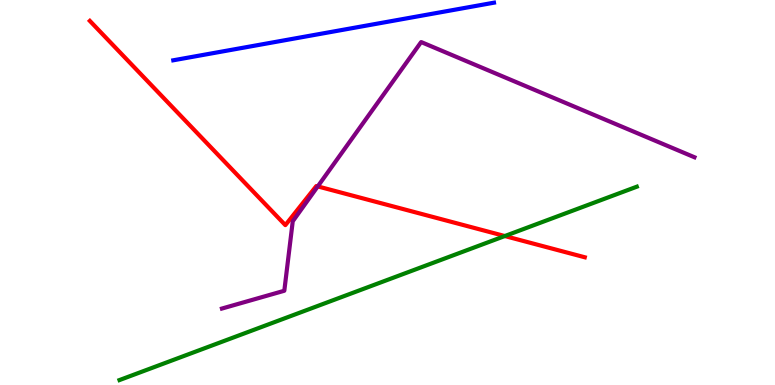[{'lines': ['blue', 'red'], 'intersections': []}, {'lines': ['green', 'red'], 'intersections': [{'x': 6.51, 'y': 3.87}]}, {'lines': ['purple', 'red'], 'intersections': [{'x': 4.1, 'y': 5.16}]}, {'lines': ['blue', 'green'], 'intersections': []}, {'lines': ['blue', 'purple'], 'intersections': []}, {'lines': ['green', 'purple'], 'intersections': []}]